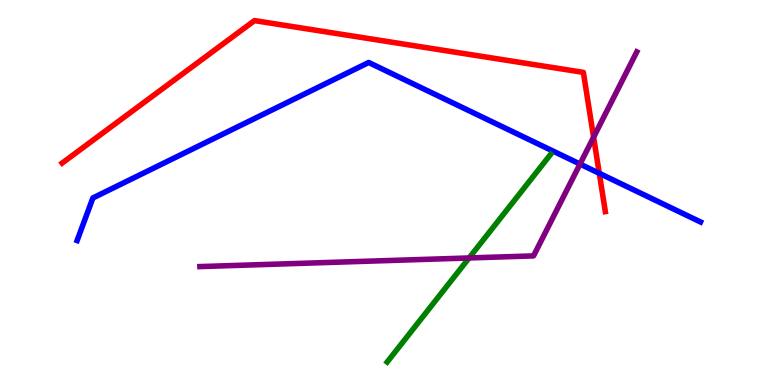[{'lines': ['blue', 'red'], 'intersections': [{'x': 7.73, 'y': 5.5}]}, {'lines': ['green', 'red'], 'intersections': []}, {'lines': ['purple', 'red'], 'intersections': [{'x': 7.66, 'y': 6.44}]}, {'lines': ['blue', 'green'], 'intersections': []}, {'lines': ['blue', 'purple'], 'intersections': [{'x': 7.48, 'y': 5.74}]}, {'lines': ['green', 'purple'], 'intersections': [{'x': 6.05, 'y': 3.3}]}]